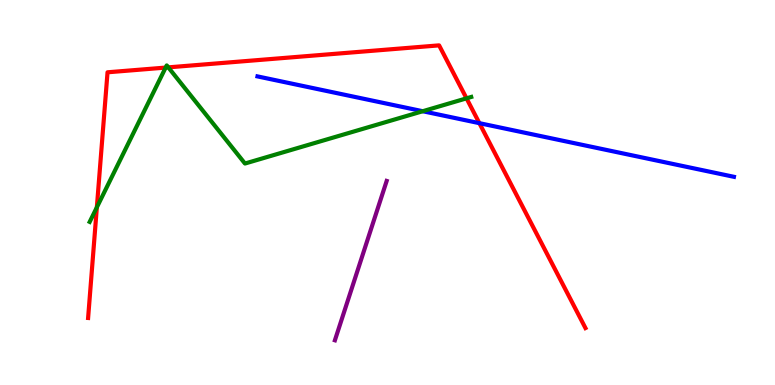[{'lines': ['blue', 'red'], 'intersections': [{'x': 6.19, 'y': 6.8}]}, {'lines': ['green', 'red'], 'intersections': [{'x': 1.25, 'y': 4.61}, {'x': 2.14, 'y': 8.24}, {'x': 2.17, 'y': 8.25}, {'x': 6.02, 'y': 7.45}]}, {'lines': ['purple', 'red'], 'intersections': []}, {'lines': ['blue', 'green'], 'intersections': [{'x': 5.45, 'y': 7.11}]}, {'lines': ['blue', 'purple'], 'intersections': []}, {'lines': ['green', 'purple'], 'intersections': []}]